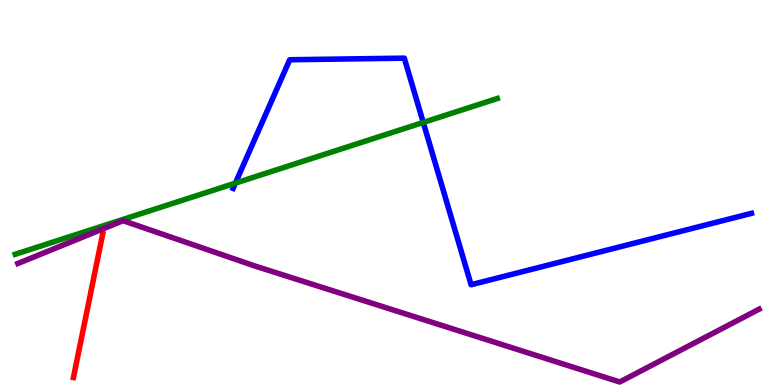[{'lines': ['blue', 'red'], 'intersections': []}, {'lines': ['green', 'red'], 'intersections': []}, {'lines': ['purple', 'red'], 'intersections': []}, {'lines': ['blue', 'green'], 'intersections': [{'x': 3.04, 'y': 5.24}, {'x': 5.46, 'y': 6.82}]}, {'lines': ['blue', 'purple'], 'intersections': []}, {'lines': ['green', 'purple'], 'intersections': []}]